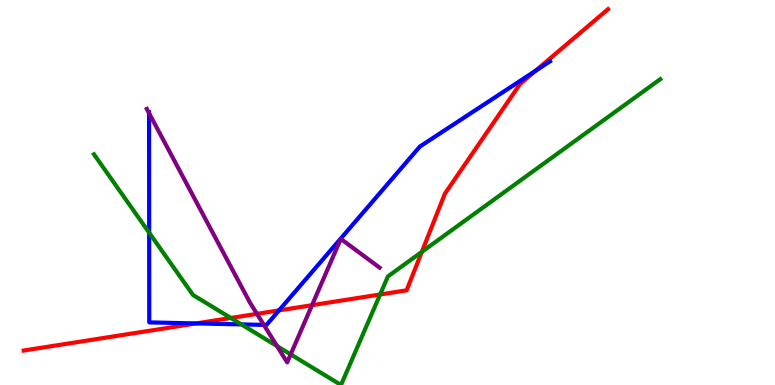[{'lines': ['blue', 'red'], 'intersections': [{'x': 2.53, 'y': 1.6}, {'x': 3.6, 'y': 1.94}, {'x': 6.91, 'y': 8.16}]}, {'lines': ['green', 'red'], 'intersections': [{'x': 2.98, 'y': 1.74}, {'x': 4.9, 'y': 2.35}, {'x': 5.44, 'y': 3.46}]}, {'lines': ['purple', 'red'], 'intersections': [{'x': 3.32, 'y': 1.85}, {'x': 4.03, 'y': 2.07}]}, {'lines': ['blue', 'green'], 'intersections': [{'x': 1.92, 'y': 3.96}, {'x': 3.11, 'y': 1.57}]}, {'lines': ['blue', 'purple'], 'intersections': [{'x': 1.92, 'y': 7.06}, {'x': 3.4, 'y': 1.56}]}, {'lines': ['green', 'purple'], 'intersections': [{'x': 3.57, 'y': 1.01}, {'x': 3.75, 'y': 0.795}]}]